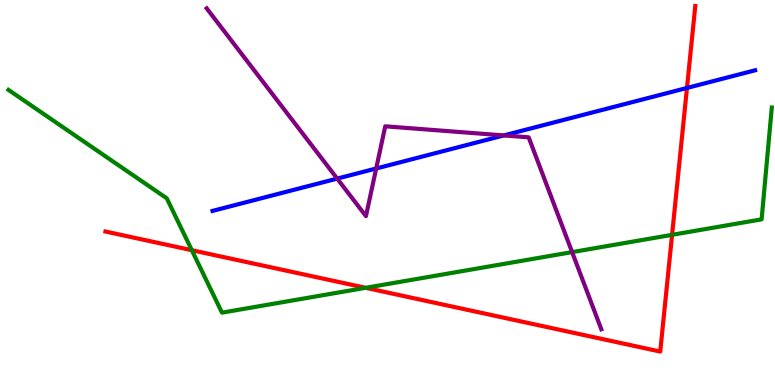[{'lines': ['blue', 'red'], 'intersections': [{'x': 8.86, 'y': 7.72}]}, {'lines': ['green', 'red'], 'intersections': [{'x': 2.48, 'y': 3.5}, {'x': 4.72, 'y': 2.52}, {'x': 8.67, 'y': 3.9}]}, {'lines': ['purple', 'red'], 'intersections': []}, {'lines': ['blue', 'green'], 'intersections': []}, {'lines': ['blue', 'purple'], 'intersections': [{'x': 4.35, 'y': 5.36}, {'x': 4.85, 'y': 5.62}, {'x': 6.5, 'y': 6.48}]}, {'lines': ['green', 'purple'], 'intersections': [{'x': 7.38, 'y': 3.45}]}]